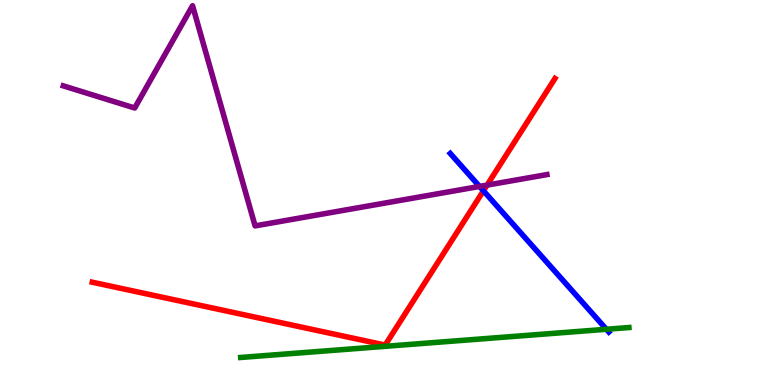[{'lines': ['blue', 'red'], 'intersections': [{'x': 6.24, 'y': 5.04}]}, {'lines': ['green', 'red'], 'intersections': []}, {'lines': ['purple', 'red'], 'intersections': [{'x': 6.28, 'y': 5.19}]}, {'lines': ['blue', 'green'], 'intersections': [{'x': 7.82, 'y': 1.45}]}, {'lines': ['blue', 'purple'], 'intersections': [{'x': 6.19, 'y': 5.16}]}, {'lines': ['green', 'purple'], 'intersections': []}]